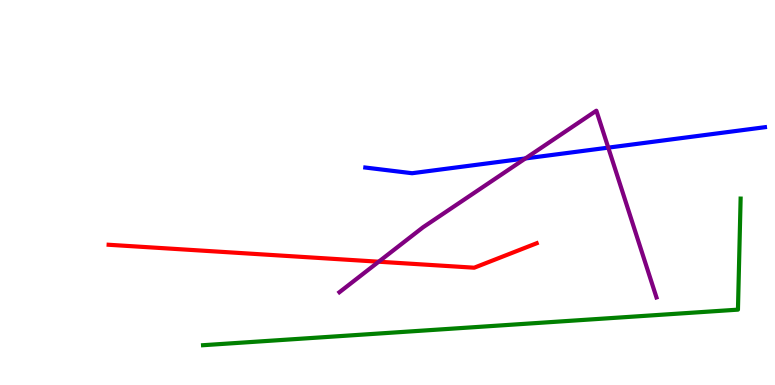[{'lines': ['blue', 'red'], 'intersections': []}, {'lines': ['green', 'red'], 'intersections': []}, {'lines': ['purple', 'red'], 'intersections': [{'x': 4.89, 'y': 3.2}]}, {'lines': ['blue', 'green'], 'intersections': []}, {'lines': ['blue', 'purple'], 'intersections': [{'x': 6.78, 'y': 5.88}, {'x': 7.85, 'y': 6.17}]}, {'lines': ['green', 'purple'], 'intersections': []}]